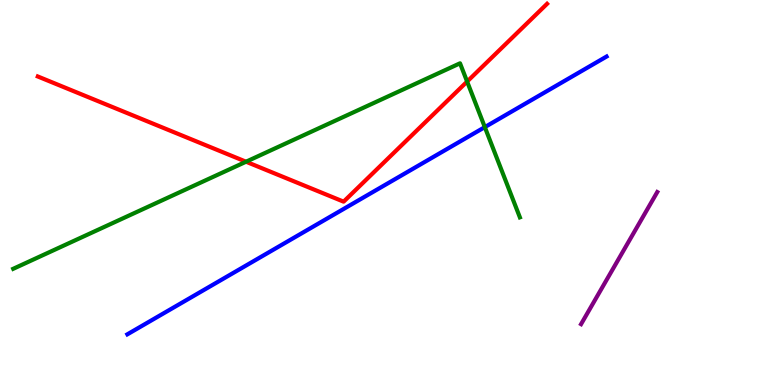[{'lines': ['blue', 'red'], 'intersections': []}, {'lines': ['green', 'red'], 'intersections': [{'x': 3.17, 'y': 5.8}, {'x': 6.03, 'y': 7.88}]}, {'lines': ['purple', 'red'], 'intersections': []}, {'lines': ['blue', 'green'], 'intersections': [{'x': 6.26, 'y': 6.7}]}, {'lines': ['blue', 'purple'], 'intersections': []}, {'lines': ['green', 'purple'], 'intersections': []}]